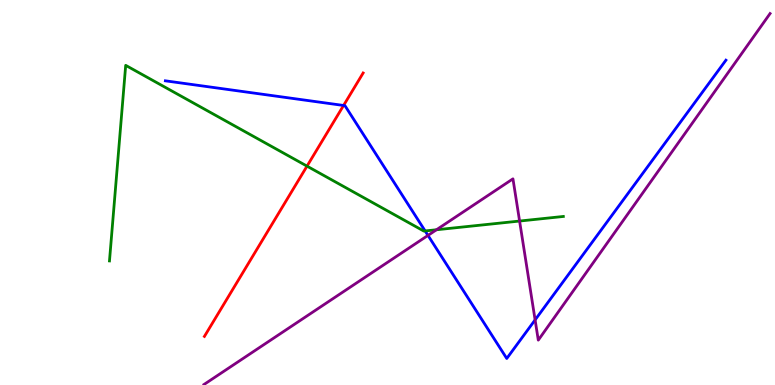[{'lines': ['blue', 'red'], 'intersections': [{'x': 4.43, 'y': 7.26}]}, {'lines': ['green', 'red'], 'intersections': [{'x': 3.96, 'y': 5.68}]}, {'lines': ['purple', 'red'], 'intersections': []}, {'lines': ['blue', 'green'], 'intersections': [{'x': 5.49, 'y': 4.0}]}, {'lines': ['blue', 'purple'], 'intersections': [{'x': 5.52, 'y': 3.89}, {'x': 6.9, 'y': 1.69}]}, {'lines': ['green', 'purple'], 'intersections': [{'x': 5.63, 'y': 4.03}, {'x': 6.7, 'y': 4.26}]}]